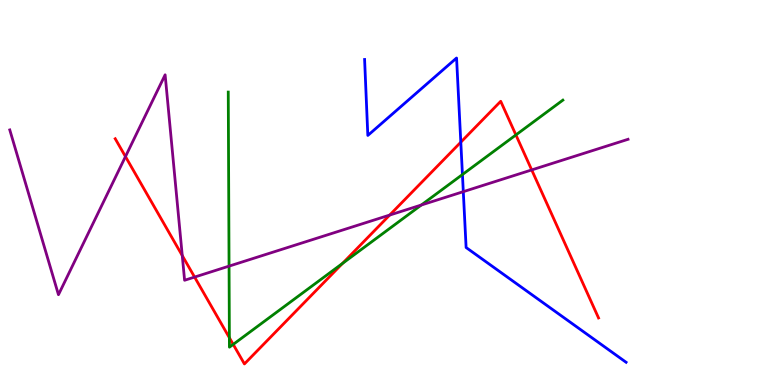[{'lines': ['blue', 'red'], 'intersections': [{'x': 5.95, 'y': 6.31}]}, {'lines': ['green', 'red'], 'intersections': [{'x': 2.96, 'y': 1.23}, {'x': 3.01, 'y': 1.05}, {'x': 4.42, 'y': 3.16}, {'x': 6.66, 'y': 6.5}]}, {'lines': ['purple', 'red'], 'intersections': [{'x': 1.62, 'y': 5.93}, {'x': 2.35, 'y': 3.36}, {'x': 2.51, 'y': 2.8}, {'x': 5.03, 'y': 4.41}, {'x': 6.86, 'y': 5.59}]}, {'lines': ['blue', 'green'], 'intersections': [{'x': 5.97, 'y': 5.47}]}, {'lines': ['blue', 'purple'], 'intersections': [{'x': 5.98, 'y': 5.02}]}, {'lines': ['green', 'purple'], 'intersections': [{'x': 2.96, 'y': 3.09}, {'x': 5.44, 'y': 4.67}]}]